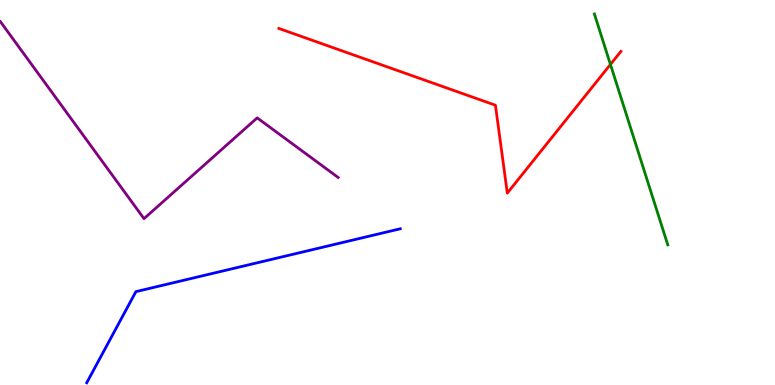[{'lines': ['blue', 'red'], 'intersections': []}, {'lines': ['green', 'red'], 'intersections': [{'x': 7.88, 'y': 8.33}]}, {'lines': ['purple', 'red'], 'intersections': []}, {'lines': ['blue', 'green'], 'intersections': []}, {'lines': ['blue', 'purple'], 'intersections': []}, {'lines': ['green', 'purple'], 'intersections': []}]